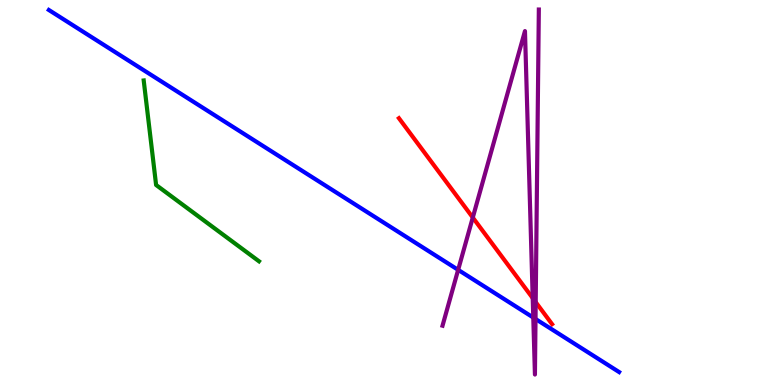[{'lines': ['blue', 'red'], 'intersections': []}, {'lines': ['green', 'red'], 'intersections': []}, {'lines': ['purple', 'red'], 'intersections': [{'x': 6.1, 'y': 4.35}, {'x': 6.87, 'y': 2.26}, {'x': 6.91, 'y': 2.15}]}, {'lines': ['blue', 'green'], 'intersections': []}, {'lines': ['blue', 'purple'], 'intersections': [{'x': 5.91, 'y': 2.99}, {'x': 6.88, 'y': 1.75}, {'x': 6.91, 'y': 1.71}]}, {'lines': ['green', 'purple'], 'intersections': []}]